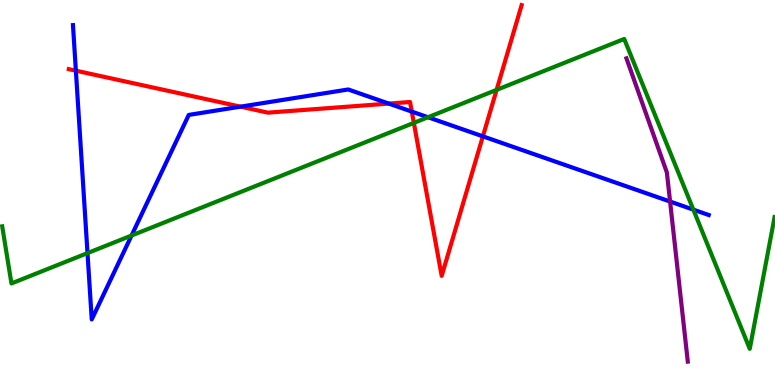[{'lines': ['blue', 'red'], 'intersections': [{'x': 0.979, 'y': 8.16}, {'x': 3.1, 'y': 7.23}, {'x': 5.02, 'y': 7.31}, {'x': 5.31, 'y': 7.1}, {'x': 6.23, 'y': 6.46}]}, {'lines': ['green', 'red'], 'intersections': [{'x': 5.34, 'y': 6.81}, {'x': 6.41, 'y': 7.67}]}, {'lines': ['purple', 'red'], 'intersections': []}, {'lines': ['blue', 'green'], 'intersections': [{'x': 1.13, 'y': 3.43}, {'x': 1.7, 'y': 3.88}, {'x': 5.52, 'y': 6.95}, {'x': 8.95, 'y': 4.55}]}, {'lines': ['blue', 'purple'], 'intersections': [{'x': 8.65, 'y': 4.77}]}, {'lines': ['green', 'purple'], 'intersections': []}]